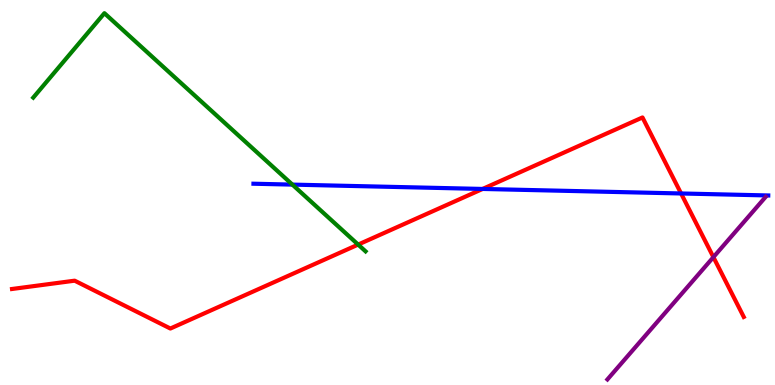[{'lines': ['blue', 'red'], 'intersections': [{'x': 6.23, 'y': 5.09}, {'x': 8.79, 'y': 4.97}]}, {'lines': ['green', 'red'], 'intersections': [{'x': 4.62, 'y': 3.65}]}, {'lines': ['purple', 'red'], 'intersections': [{'x': 9.21, 'y': 3.32}]}, {'lines': ['blue', 'green'], 'intersections': [{'x': 3.77, 'y': 5.2}]}, {'lines': ['blue', 'purple'], 'intersections': []}, {'lines': ['green', 'purple'], 'intersections': []}]